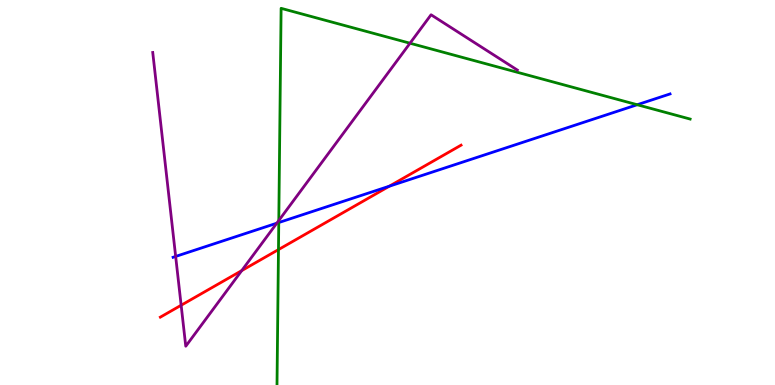[{'lines': ['blue', 'red'], 'intersections': [{'x': 5.02, 'y': 5.16}]}, {'lines': ['green', 'red'], 'intersections': [{'x': 3.59, 'y': 3.52}]}, {'lines': ['purple', 'red'], 'intersections': [{'x': 2.34, 'y': 2.07}, {'x': 3.12, 'y': 2.97}]}, {'lines': ['blue', 'green'], 'intersections': [{'x': 3.6, 'y': 4.22}, {'x': 8.22, 'y': 7.28}]}, {'lines': ['blue', 'purple'], 'intersections': [{'x': 2.27, 'y': 3.34}, {'x': 3.57, 'y': 4.2}]}, {'lines': ['green', 'purple'], 'intersections': [{'x': 3.6, 'y': 4.27}, {'x': 5.29, 'y': 8.88}]}]